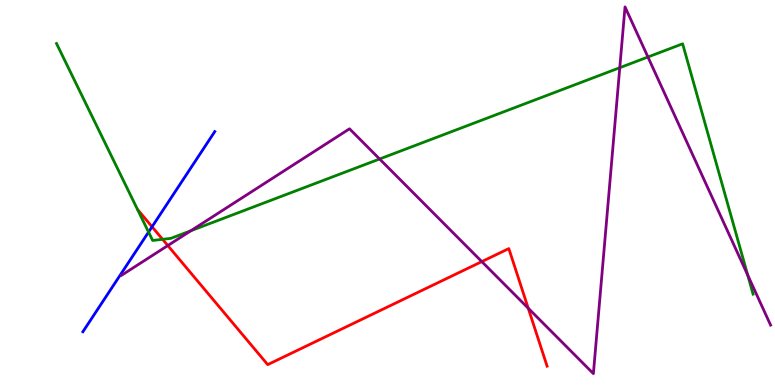[{'lines': ['blue', 'red'], 'intersections': [{'x': 1.96, 'y': 4.11}]}, {'lines': ['green', 'red'], 'intersections': [{'x': 2.1, 'y': 3.78}]}, {'lines': ['purple', 'red'], 'intersections': [{'x': 2.17, 'y': 3.62}, {'x': 6.22, 'y': 3.21}, {'x': 6.82, 'y': 1.99}]}, {'lines': ['blue', 'green'], 'intersections': [{'x': 1.92, 'y': 3.97}]}, {'lines': ['blue', 'purple'], 'intersections': []}, {'lines': ['green', 'purple'], 'intersections': [{'x': 2.46, 'y': 4.01}, {'x': 4.9, 'y': 5.87}, {'x': 8.0, 'y': 8.24}, {'x': 8.36, 'y': 8.52}, {'x': 9.65, 'y': 2.85}]}]